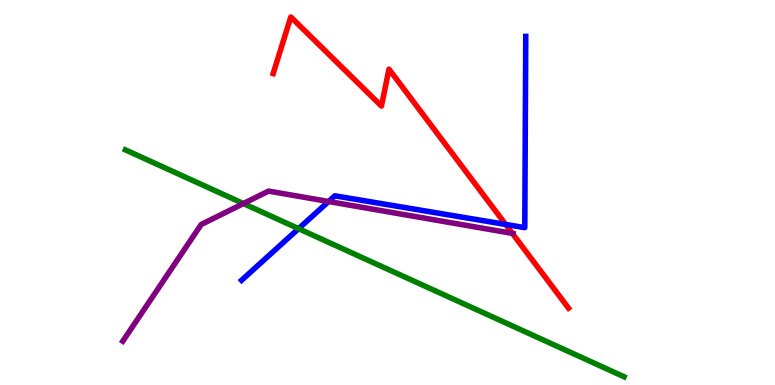[{'lines': ['blue', 'red'], 'intersections': [{'x': 6.52, 'y': 4.17}]}, {'lines': ['green', 'red'], 'intersections': []}, {'lines': ['purple', 'red'], 'intersections': [{'x': 6.61, 'y': 3.94}]}, {'lines': ['blue', 'green'], 'intersections': [{'x': 3.85, 'y': 4.06}]}, {'lines': ['blue', 'purple'], 'intersections': [{'x': 4.24, 'y': 4.77}]}, {'lines': ['green', 'purple'], 'intersections': [{'x': 3.14, 'y': 4.71}]}]